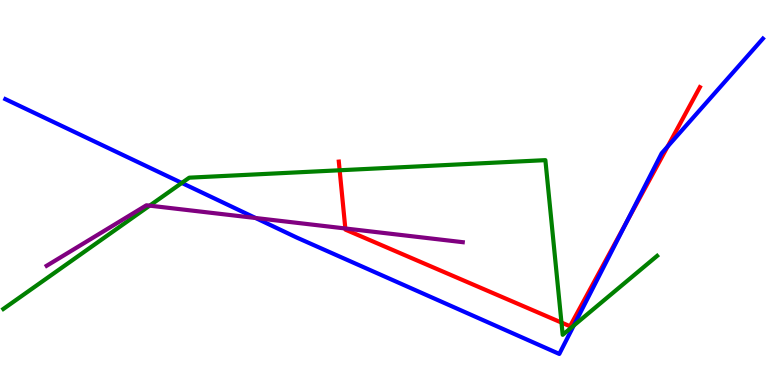[{'lines': ['blue', 'red'], 'intersections': [{'x': 8.08, 'y': 4.21}, {'x': 8.61, 'y': 6.19}]}, {'lines': ['green', 'red'], 'intersections': [{'x': 4.38, 'y': 5.58}, {'x': 7.24, 'y': 1.62}]}, {'lines': ['purple', 'red'], 'intersections': [{'x': 4.46, 'y': 4.07}]}, {'lines': ['blue', 'green'], 'intersections': [{'x': 2.35, 'y': 5.25}, {'x': 7.4, 'y': 1.54}]}, {'lines': ['blue', 'purple'], 'intersections': [{'x': 3.3, 'y': 4.34}]}, {'lines': ['green', 'purple'], 'intersections': [{'x': 1.93, 'y': 4.66}]}]